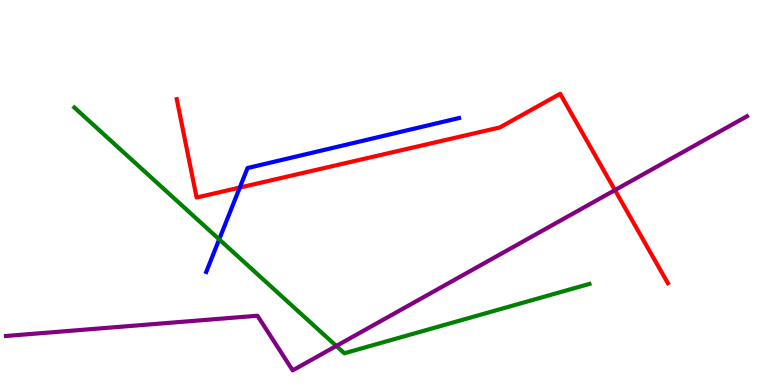[{'lines': ['blue', 'red'], 'intersections': [{'x': 3.09, 'y': 5.13}]}, {'lines': ['green', 'red'], 'intersections': []}, {'lines': ['purple', 'red'], 'intersections': [{'x': 7.93, 'y': 5.06}]}, {'lines': ['blue', 'green'], 'intersections': [{'x': 2.83, 'y': 3.78}]}, {'lines': ['blue', 'purple'], 'intersections': []}, {'lines': ['green', 'purple'], 'intersections': [{'x': 4.34, 'y': 1.01}]}]